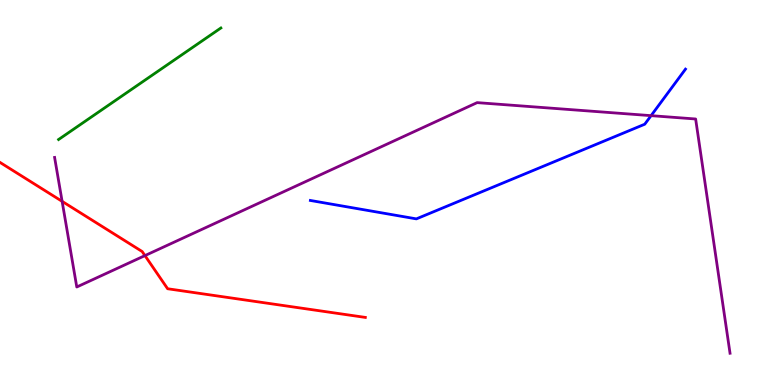[{'lines': ['blue', 'red'], 'intersections': []}, {'lines': ['green', 'red'], 'intersections': []}, {'lines': ['purple', 'red'], 'intersections': [{'x': 0.802, 'y': 4.77}, {'x': 1.87, 'y': 3.36}]}, {'lines': ['blue', 'green'], 'intersections': []}, {'lines': ['blue', 'purple'], 'intersections': [{'x': 8.4, 'y': 7.0}]}, {'lines': ['green', 'purple'], 'intersections': []}]